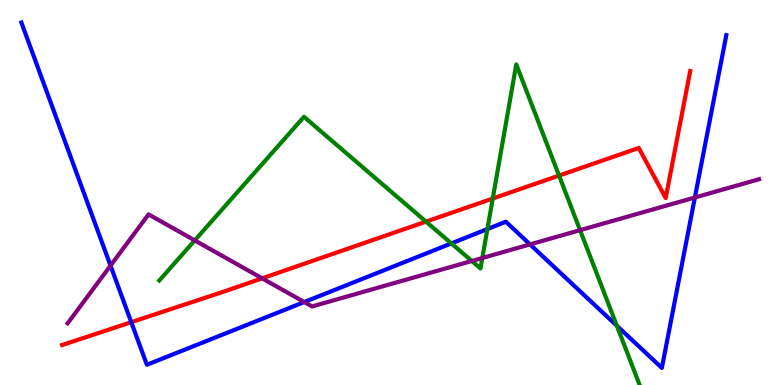[{'lines': ['blue', 'red'], 'intersections': [{'x': 1.69, 'y': 1.63}]}, {'lines': ['green', 'red'], 'intersections': [{'x': 5.5, 'y': 4.24}, {'x': 6.36, 'y': 4.84}, {'x': 7.21, 'y': 5.44}]}, {'lines': ['purple', 'red'], 'intersections': [{'x': 3.38, 'y': 2.77}]}, {'lines': ['blue', 'green'], 'intersections': [{'x': 5.82, 'y': 3.68}, {'x': 6.29, 'y': 4.05}, {'x': 7.96, 'y': 1.54}]}, {'lines': ['blue', 'purple'], 'intersections': [{'x': 1.43, 'y': 3.1}, {'x': 3.93, 'y': 2.15}, {'x': 6.84, 'y': 3.65}, {'x': 8.97, 'y': 4.87}]}, {'lines': ['green', 'purple'], 'intersections': [{'x': 2.51, 'y': 3.76}, {'x': 6.09, 'y': 3.22}, {'x': 6.22, 'y': 3.3}, {'x': 7.48, 'y': 4.02}]}]